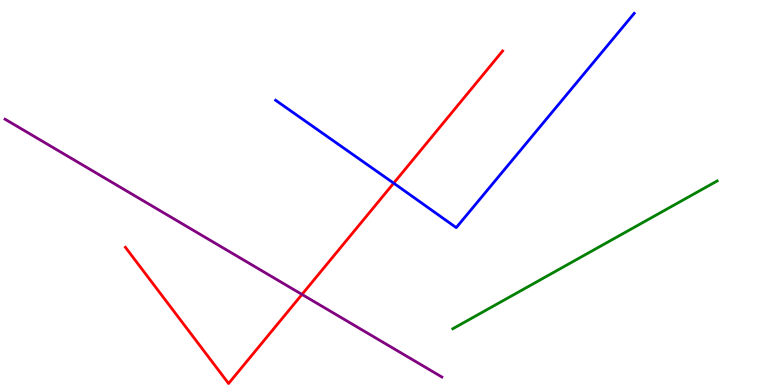[{'lines': ['blue', 'red'], 'intersections': [{'x': 5.08, 'y': 5.24}]}, {'lines': ['green', 'red'], 'intersections': []}, {'lines': ['purple', 'red'], 'intersections': [{'x': 3.9, 'y': 2.35}]}, {'lines': ['blue', 'green'], 'intersections': []}, {'lines': ['blue', 'purple'], 'intersections': []}, {'lines': ['green', 'purple'], 'intersections': []}]